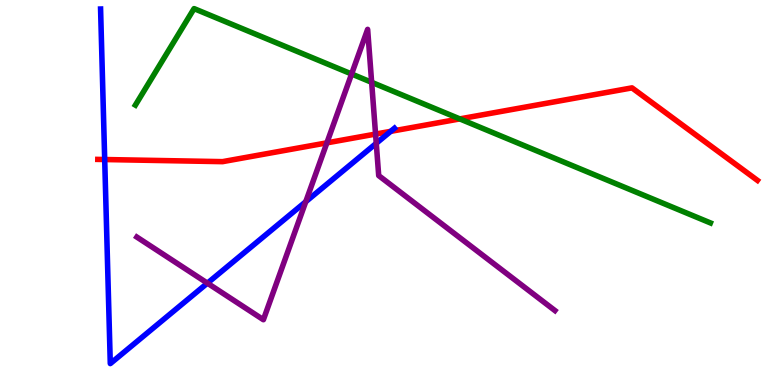[{'lines': ['blue', 'red'], 'intersections': [{'x': 1.35, 'y': 5.86}, {'x': 5.04, 'y': 6.59}]}, {'lines': ['green', 'red'], 'intersections': [{'x': 5.93, 'y': 6.91}]}, {'lines': ['purple', 'red'], 'intersections': [{'x': 4.22, 'y': 6.29}, {'x': 4.85, 'y': 6.52}]}, {'lines': ['blue', 'green'], 'intersections': []}, {'lines': ['blue', 'purple'], 'intersections': [{'x': 2.68, 'y': 2.65}, {'x': 3.95, 'y': 4.76}, {'x': 4.85, 'y': 6.28}]}, {'lines': ['green', 'purple'], 'intersections': [{'x': 4.54, 'y': 8.08}, {'x': 4.8, 'y': 7.86}]}]